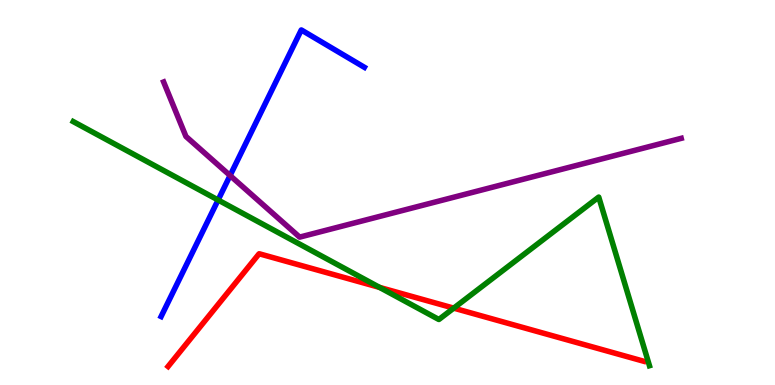[{'lines': ['blue', 'red'], 'intersections': []}, {'lines': ['green', 'red'], 'intersections': [{'x': 4.9, 'y': 2.53}, {'x': 5.85, 'y': 2.0}]}, {'lines': ['purple', 'red'], 'intersections': []}, {'lines': ['blue', 'green'], 'intersections': [{'x': 2.81, 'y': 4.81}]}, {'lines': ['blue', 'purple'], 'intersections': [{'x': 2.97, 'y': 5.44}]}, {'lines': ['green', 'purple'], 'intersections': []}]